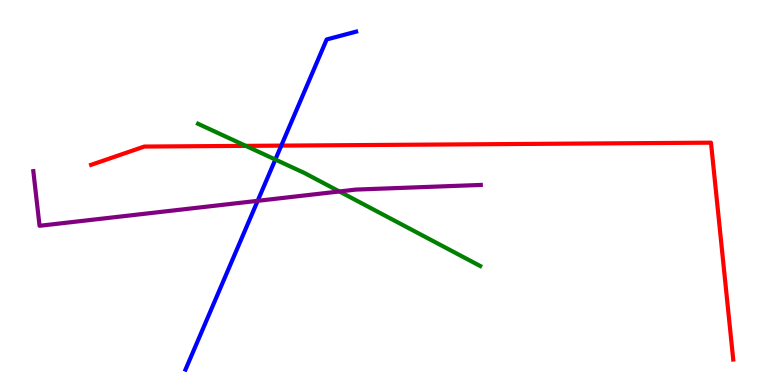[{'lines': ['blue', 'red'], 'intersections': [{'x': 3.63, 'y': 6.22}]}, {'lines': ['green', 'red'], 'intersections': [{'x': 3.17, 'y': 6.21}]}, {'lines': ['purple', 'red'], 'intersections': []}, {'lines': ['blue', 'green'], 'intersections': [{'x': 3.55, 'y': 5.86}]}, {'lines': ['blue', 'purple'], 'intersections': [{'x': 3.32, 'y': 4.78}]}, {'lines': ['green', 'purple'], 'intersections': [{'x': 4.38, 'y': 5.03}]}]